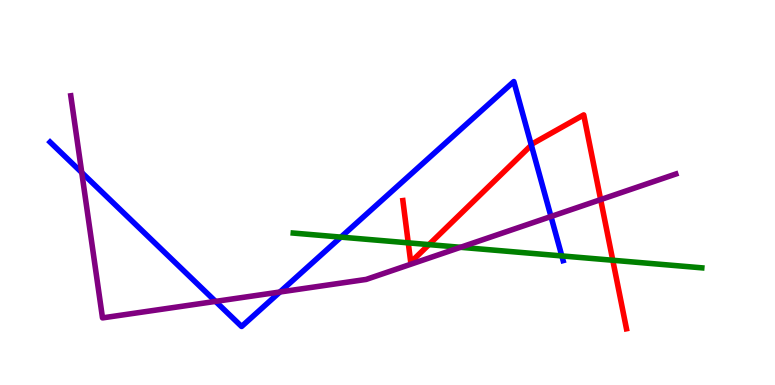[{'lines': ['blue', 'red'], 'intersections': [{'x': 6.86, 'y': 6.23}]}, {'lines': ['green', 'red'], 'intersections': [{'x': 5.27, 'y': 3.69}, {'x': 5.53, 'y': 3.65}, {'x': 7.91, 'y': 3.24}]}, {'lines': ['purple', 'red'], 'intersections': [{'x': 7.75, 'y': 4.82}]}, {'lines': ['blue', 'green'], 'intersections': [{'x': 4.4, 'y': 3.84}, {'x': 7.25, 'y': 3.35}]}, {'lines': ['blue', 'purple'], 'intersections': [{'x': 1.05, 'y': 5.52}, {'x': 2.78, 'y': 2.17}, {'x': 3.61, 'y': 2.42}, {'x': 7.11, 'y': 4.38}]}, {'lines': ['green', 'purple'], 'intersections': [{'x': 5.94, 'y': 3.58}]}]